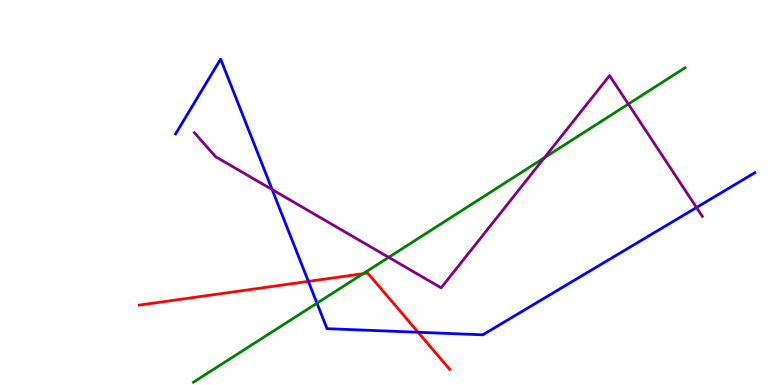[{'lines': ['blue', 'red'], 'intersections': [{'x': 3.98, 'y': 2.69}, {'x': 5.39, 'y': 1.37}]}, {'lines': ['green', 'red'], 'intersections': [{'x': 4.68, 'y': 2.89}]}, {'lines': ['purple', 'red'], 'intersections': []}, {'lines': ['blue', 'green'], 'intersections': [{'x': 4.09, 'y': 2.12}]}, {'lines': ['blue', 'purple'], 'intersections': [{'x': 3.51, 'y': 5.08}, {'x': 8.99, 'y': 4.61}]}, {'lines': ['green', 'purple'], 'intersections': [{'x': 5.02, 'y': 3.32}, {'x': 7.02, 'y': 5.9}, {'x': 8.11, 'y': 7.3}]}]